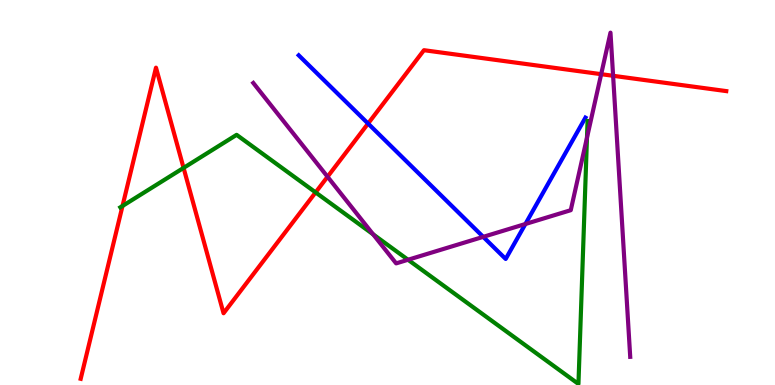[{'lines': ['blue', 'red'], 'intersections': [{'x': 4.75, 'y': 6.79}]}, {'lines': ['green', 'red'], 'intersections': [{'x': 1.58, 'y': 4.65}, {'x': 2.37, 'y': 5.64}, {'x': 4.07, 'y': 5.0}]}, {'lines': ['purple', 'red'], 'intersections': [{'x': 4.23, 'y': 5.41}, {'x': 7.76, 'y': 8.07}, {'x': 7.91, 'y': 8.03}]}, {'lines': ['blue', 'green'], 'intersections': []}, {'lines': ['blue', 'purple'], 'intersections': [{'x': 6.24, 'y': 3.85}, {'x': 6.78, 'y': 4.18}]}, {'lines': ['green', 'purple'], 'intersections': [{'x': 4.81, 'y': 3.91}, {'x': 5.26, 'y': 3.25}, {'x': 7.57, 'y': 6.42}]}]